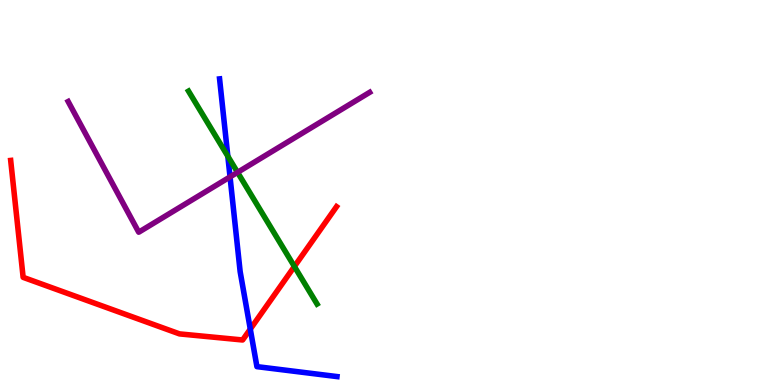[{'lines': ['blue', 'red'], 'intersections': [{'x': 3.23, 'y': 1.45}]}, {'lines': ['green', 'red'], 'intersections': [{'x': 3.8, 'y': 3.08}]}, {'lines': ['purple', 'red'], 'intersections': []}, {'lines': ['blue', 'green'], 'intersections': [{'x': 2.94, 'y': 5.94}]}, {'lines': ['blue', 'purple'], 'intersections': [{'x': 2.97, 'y': 5.41}]}, {'lines': ['green', 'purple'], 'intersections': [{'x': 3.07, 'y': 5.52}]}]